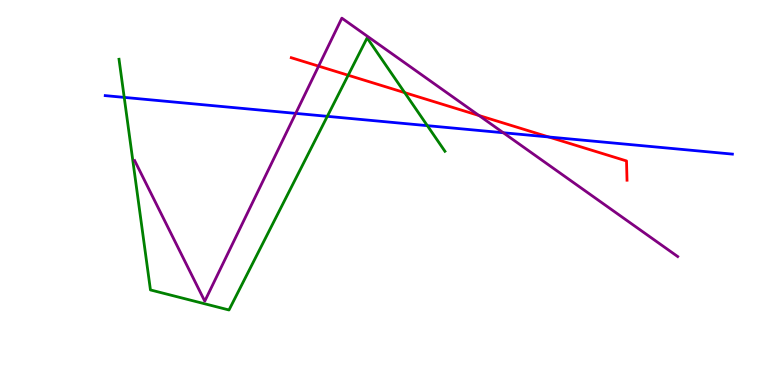[{'lines': ['blue', 'red'], 'intersections': [{'x': 7.08, 'y': 6.44}]}, {'lines': ['green', 'red'], 'intersections': [{'x': 4.49, 'y': 8.05}, {'x': 5.22, 'y': 7.59}]}, {'lines': ['purple', 'red'], 'intersections': [{'x': 4.11, 'y': 8.28}, {'x': 6.18, 'y': 7.0}]}, {'lines': ['blue', 'green'], 'intersections': [{'x': 1.6, 'y': 7.47}, {'x': 4.22, 'y': 6.98}, {'x': 5.51, 'y': 6.74}]}, {'lines': ['blue', 'purple'], 'intersections': [{'x': 3.82, 'y': 7.05}, {'x': 6.49, 'y': 6.55}]}, {'lines': ['green', 'purple'], 'intersections': []}]